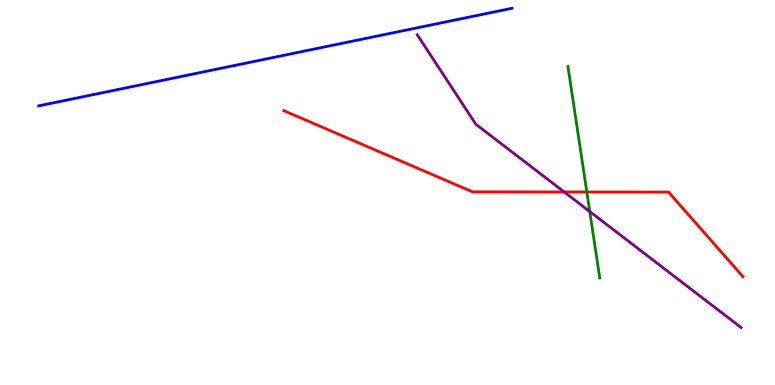[{'lines': ['blue', 'red'], 'intersections': []}, {'lines': ['green', 'red'], 'intersections': [{'x': 7.57, 'y': 5.01}]}, {'lines': ['purple', 'red'], 'intersections': [{'x': 7.28, 'y': 5.01}]}, {'lines': ['blue', 'green'], 'intersections': []}, {'lines': ['blue', 'purple'], 'intersections': []}, {'lines': ['green', 'purple'], 'intersections': [{'x': 7.61, 'y': 4.51}]}]